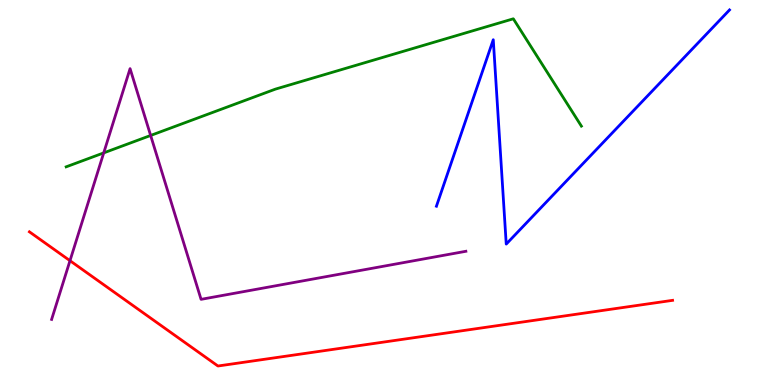[{'lines': ['blue', 'red'], 'intersections': []}, {'lines': ['green', 'red'], 'intersections': []}, {'lines': ['purple', 'red'], 'intersections': [{'x': 0.903, 'y': 3.23}]}, {'lines': ['blue', 'green'], 'intersections': []}, {'lines': ['blue', 'purple'], 'intersections': []}, {'lines': ['green', 'purple'], 'intersections': [{'x': 1.34, 'y': 6.03}, {'x': 1.94, 'y': 6.48}]}]